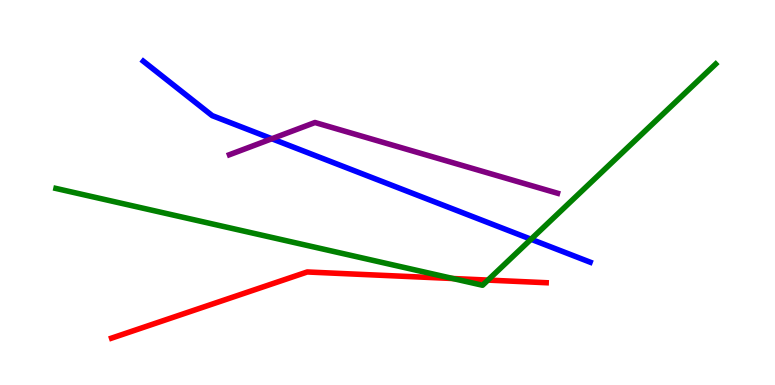[{'lines': ['blue', 'red'], 'intersections': []}, {'lines': ['green', 'red'], 'intersections': [{'x': 5.84, 'y': 2.77}, {'x': 6.3, 'y': 2.72}]}, {'lines': ['purple', 'red'], 'intersections': []}, {'lines': ['blue', 'green'], 'intersections': [{'x': 6.85, 'y': 3.79}]}, {'lines': ['blue', 'purple'], 'intersections': [{'x': 3.51, 'y': 6.4}]}, {'lines': ['green', 'purple'], 'intersections': []}]